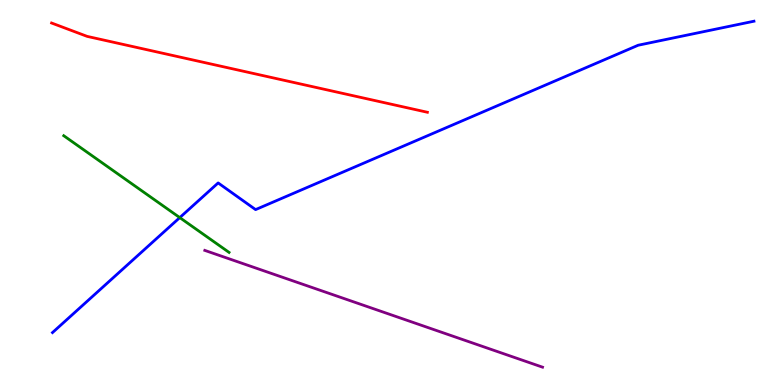[{'lines': ['blue', 'red'], 'intersections': []}, {'lines': ['green', 'red'], 'intersections': []}, {'lines': ['purple', 'red'], 'intersections': []}, {'lines': ['blue', 'green'], 'intersections': [{'x': 2.32, 'y': 4.35}]}, {'lines': ['blue', 'purple'], 'intersections': []}, {'lines': ['green', 'purple'], 'intersections': []}]